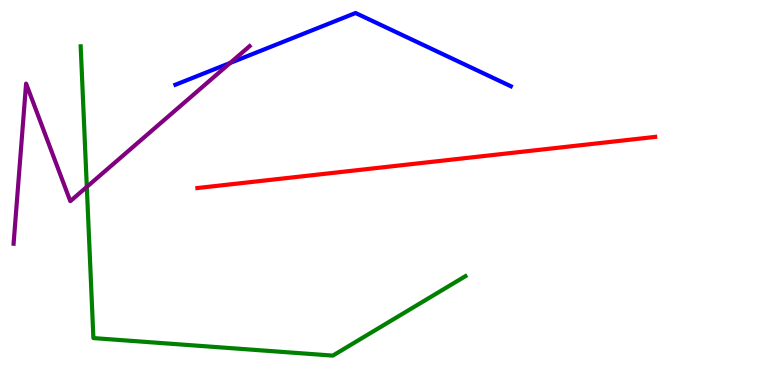[{'lines': ['blue', 'red'], 'intersections': []}, {'lines': ['green', 'red'], 'intersections': []}, {'lines': ['purple', 'red'], 'intersections': []}, {'lines': ['blue', 'green'], 'intersections': []}, {'lines': ['blue', 'purple'], 'intersections': [{'x': 2.97, 'y': 8.37}]}, {'lines': ['green', 'purple'], 'intersections': [{'x': 1.12, 'y': 5.15}]}]